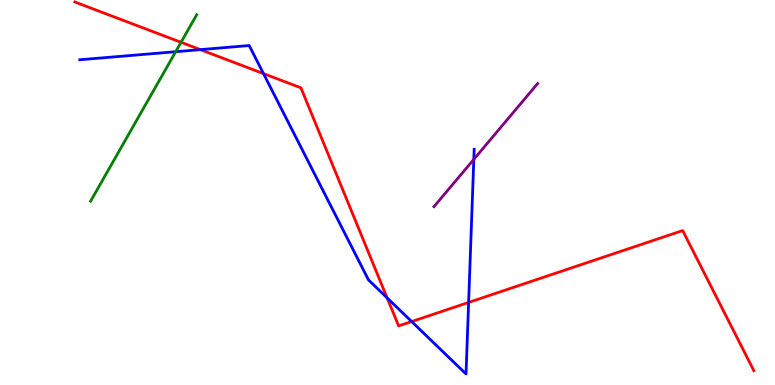[{'lines': ['blue', 'red'], 'intersections': [{'x': 2.59, 'y': 8.71}, {'x': 3.4, 'y': 8.09}, {'x': 5.0, 'y': 2.26}, {'x': 5.31, 'y': 1.65}, {'x': 6.05, 'y': 2.14}]}, {'lines': ['green', 'red'], 'intersections': [{'x': 2.34, 'y': 8.9}]}, {'lines': ['purple', 'red'], 'intersections': []}, {'lines': ['blue', 'green'], 'intersections': [{'x': 2.27, 'y': 8.66}]}, {'lines': ['blue', 'purple'], 'intersections': [{'x': 6.11, 'y': 5.86}]}, {'lines': ['green', 'purple'], 'intersections': []}]